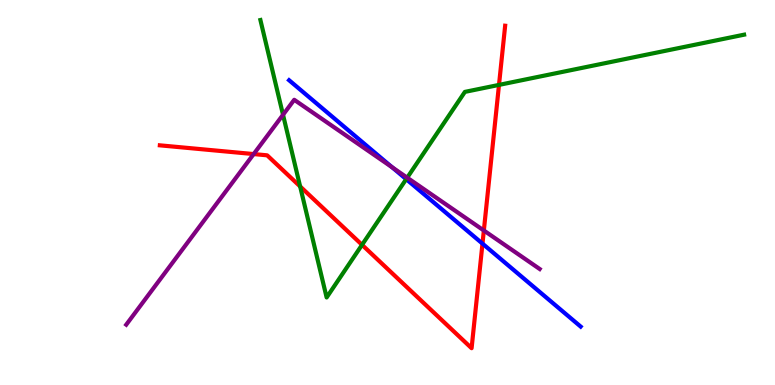[{'lines': ['blue', 'red'], 'intersections': [{'x': 6.23, 'y': 3.67}]}, {'lines': ['green', 'red'], 'intersections': [{'x': 3.87, 'y': 5.16}, {'x': 4.67, 'y': 3.64}, {'x': 6.44, 'y': 7.79}]}, {'lines': ['purple', 'red'], 'intersections': [{'x': 3.27, 'y': 6.0}, {'x': 6.24, 'y': 4.01}]}, {'lines': ['blue', 'green'], 'intersections': [{'x': 5.24, 'y': 5.35}]}, {'lines': ['blue', 'purple'], 'intersections': [{'x': 5.06, 'y': 5.66}]}, {'lines': ['green', 'purple'], 'intersections': [{'x': 3.65, 'y': 7.02}, {'x': 5.25, 'y': 5.39}]}]